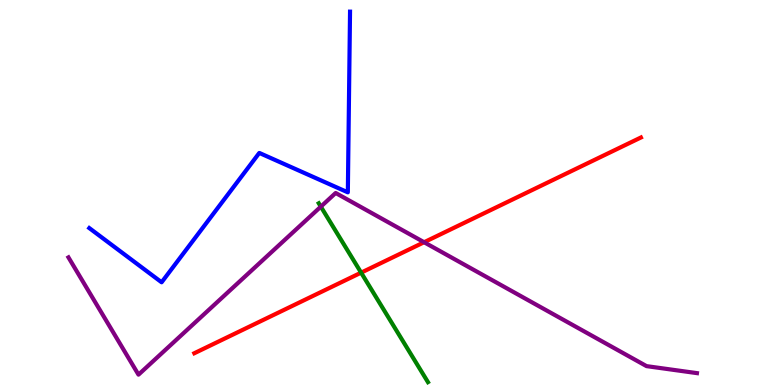[{'lines': ['blue', 'red'], 'intersections': []}, {'lines': ['green', 'red'], 'intersections': [{'x': 4.66, 'y': 2.92}]}, {'lines': ['purple', 'red'], 'intersections': [{'x': 5.47, 'y': 3.71}]}, {'lines': ['blue', 'green'], 'intersections': []}, {'lines': ['blue', 'purple'], 'intersections': []}, {'lines': ['green', 'purple'], 'intersections': [{'x': 4.14, 'y': 4.63}]}]